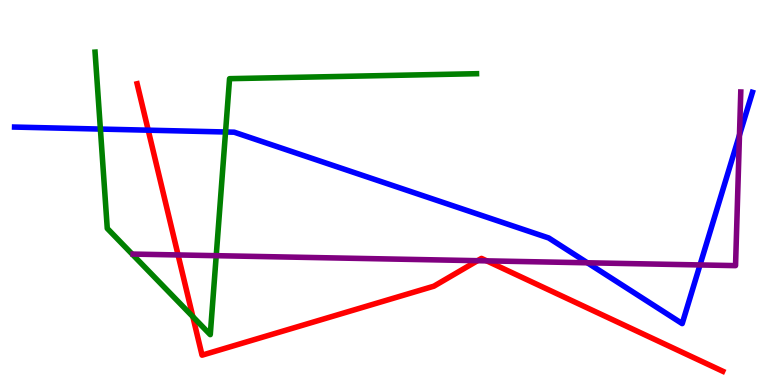[{'lines': ['blue', 'red'], 'intersections': [{'x': 1.91, 'y': 6.62}]}, {'lines': ['green', 'red'], 'intersections': [{'x': 2.49, 'y': 1.77}]}, {'lines': ['purple', 'red'], 'intersections': [{'x': 2.3, 'y': 3.38}, {'x': 6.16, 'y': 3.23}, {'x': 6.28, 'y': 3.22}]}, {'lines': ['blue', 'green'], 'intersections': [{'x': 1.3, 'y': 6.65}, {'x': 2.91, 'y': 6.57}]}, {'lines': ['blue', 'purple'], 'intersections': [{'x': 7.58, 'y': 3.17}, {'x': 9.03, 'y': 3.12}, {'x': 9.54, 'y': 6.49}]}, {'lines': ['green', 'purple'], 'intersections': [{'x': 2.79, 'y': 3.36}]}]